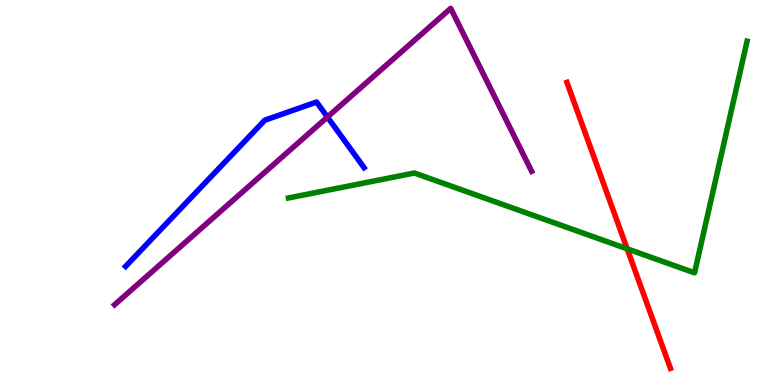[{'lines': ['blue', 'red'], 'intersections': []}, {'lines': ['green', 'red'], 'intersections': [{'x': 8.09, 'y': 3.54}]}, {'lines': ['purple', 'red'], 'intersections': []}, {'lines': ['blue', 'green'], 'intersections': []}, {'lines': ['blue', 'purple'], 'intersections': [{'x': 4.23, 'y': 6.96}]}, {'lines': ['green', 'purple'], 'intersections': []}]